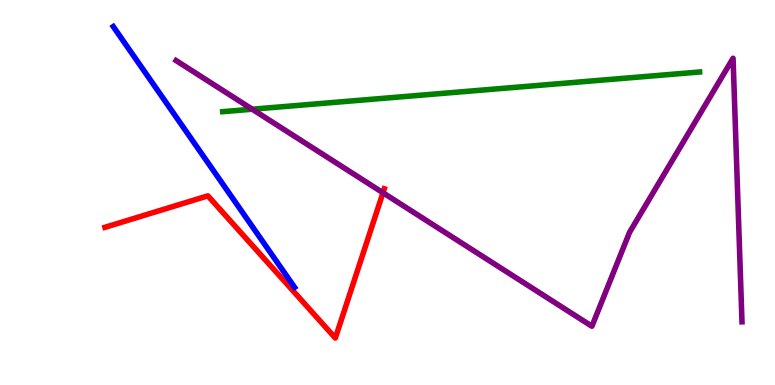[{'lines': ['blue', 'red'], 'intersections': []}, {'lines': ['green', 'red'], 'intersections': []}, {'lines': ['purple', 'red'], 'intersections': [{'x': 4.94, 'y': 4.99}]}, {'lines': ['blue', 'green'], 'intersections': []}, {'lines': ['blue', 'purple'], 'intersections': []}, {'lines': ['green', 'purple'], 'intersections': [{'x': 3.25, 'y': 7.16}]}]